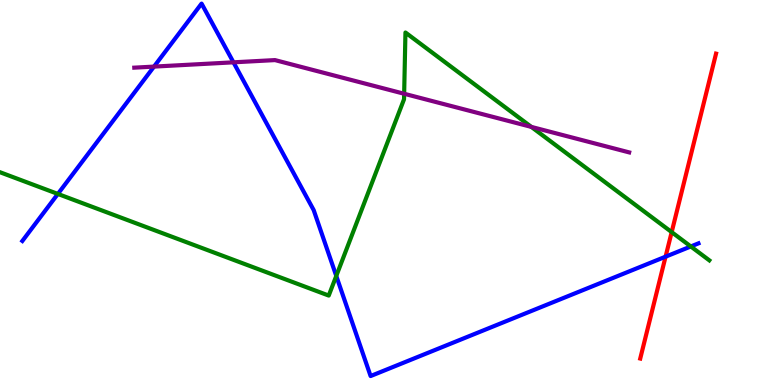[{'lines': ['blue', 'red'], 'intersections': [{'x': 8.59, 'y': 3.33}]}, {'lines': ['green', 'red'], 'intersections': [{'x': 8.67, 'y': 3.97}]}, {'lines': ['purple', 'red'], 'intersections': []}, {'lines': ['blue', 'green'], 'intersections': [{'x': 0.747, 'y': 4.96}, {'x': 4.34, 'y': 2.83}, {'x': 8.91, 'y': 3.6}]}, {'lines': ['blue', 'purple'], 'intersections': [{'x': 1.99, 'y': 8.27}, {'x': 3.01, 'y': 8.38}]}, {'lines': ['green', 'purple'], 'intersections': [{'x': 5.21, 'y': 7.56}, {'x': 6.86, 'y': 6.7}]}]